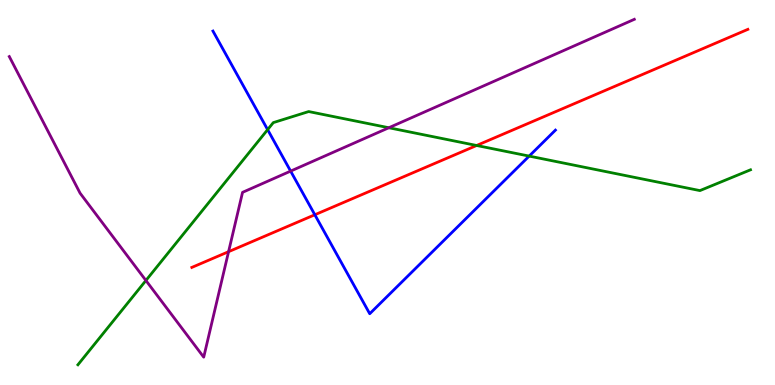[{'lines': ['blue', 'red'], 'intersections': [{'x': 4.06, 'y': 4.42}]}, {'lines': ['green', 'red'], 'intersections': [{'x': 6.15, 'y': 6.22}]}, {'lines': ['purple', 'red'], 'intersections': [{'x': 2.95, 'y': 3.46}]}, {'lines': ['blue', 'green'], 'intersections': [{'x': 3.45, 'y': 6.63}, {'x': 6.83, 'y': 5.95}]}, {'lines': ['blue', 'purple'], 'intersections': [{'x': 3.75, 'y': 5.56}]}, {'lines': ['green', 'purple'], 'intersections': [{'x': 1.88, 'y': 2.71}, {'x': 5.02, 'y': 6.68}]}]